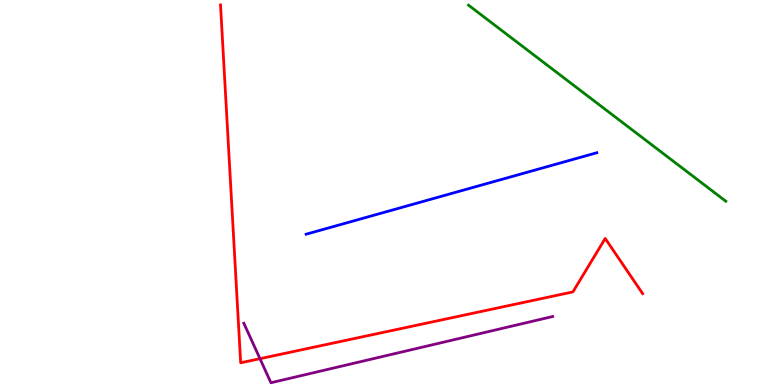[{'lines': ['blue', 'red'], 'intersections': []}, {'lines': ['green', 'red'], 'intersections': []}, {'lines': ['purple', 'red'], 'intersections': [{'x': 3.35, 'y': 0.684}]}, {'lines': ['blue', 'green'], 'intersections': []}, {'lines': ['blue', 'purple'], 'intersections': []}, {'lines': ['green', 'purple'], 'intersections': []}]